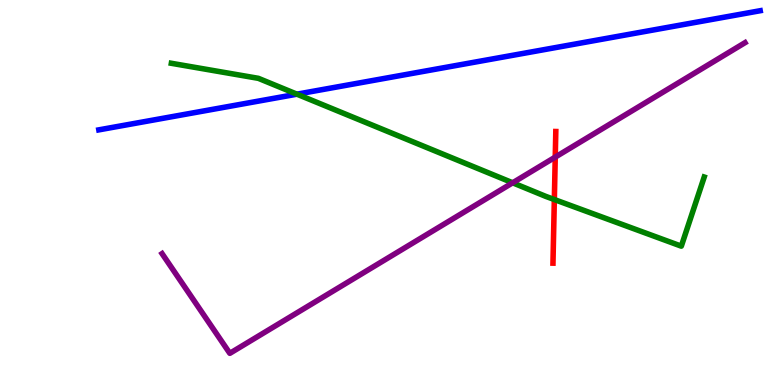[{'lines': ['blue', 'red'], 'intersections': []}, {'lines': ['green', 'red'], 'intersections': [{'x': 7.15, 'y': 4.82}]}, {'lines': ['purple', 'red'], 'intersections': [{'x': 7.16, 'y': 5.92}]}, {'lines': ['blue', 'green'], 'intersections': [{'x': 3.83, 'y': 7.55}]}, {'lines': ['blue', 'purple'], 'intersections': []}, {'lines': ['green', 'purple'], 'intersections': [{'x': 6.61, 'y': 5.25}]}]